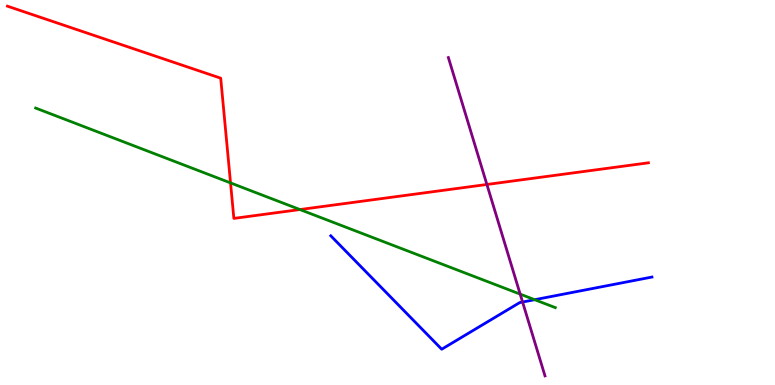[{'lines': ['blue', 'red'], 'intersections': []}, {'lines': ['green', 'red'], 'intersections': [{'x': 2.97, 'y': 5.25}, {'x': 3.87, 'y': 4.56}]}, {'lines': ['purple', 'red'], 'intersections': [{'x': 6.28, 'y': 5.21}]}, {'lines': ['blue', 'green'], 'intersections': [{'x': 6.9, 'y': 2.22}]}, {'lines': ['blue', 'purple'], 'intersections': [{'x': 6.74, 'y': 2.15}]}, {'lines': ['green', 'purple'], 'intersections': [{'x': 6.71, 'y': 2.36}]}]